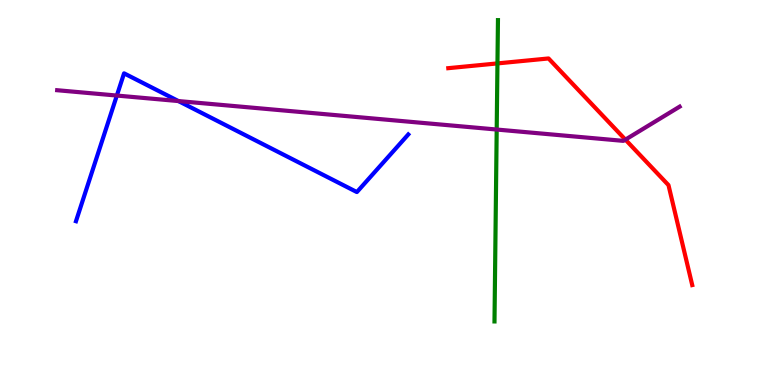[{'lines': ['blue', 'red'], 'intersections': []}, {'lines': ['green', 'red'], 'intersections': [{'x': 6.42, 'y': 8.35}]}, {'lines': ['purple', 'red'], 'intersections': [{'x': 8.07, 'y': 6.37}]}, {'lines': ['blue', 'green'], 'intersections': []}, {'lines': ['blue', 'purple'], 'intersections': [{'x': 1.51, 'y': 7.52}, {'x': 2.3, 'y': 7.37}]}, {'lines': ['green', 'purple'], 'intersections': [{'x': 6.41, 'y': 6.64}]}]